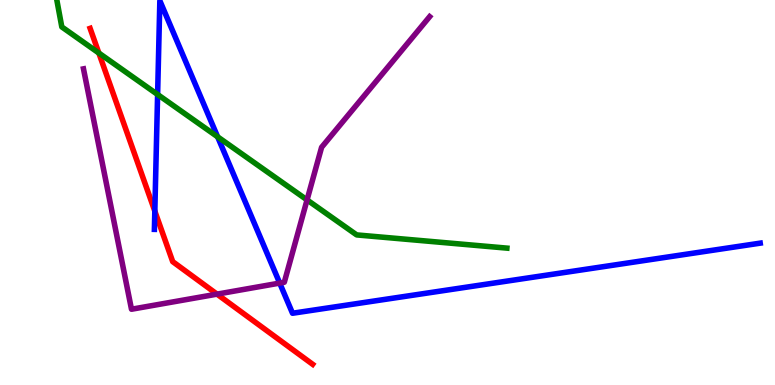[{'lines': ['blue', 'red'], 'intersections': [{'x': 2.0, 'y': 4.52}]}, {'lines': ['green', 'red'], 'intersections': [{'x': 1.28, 'y': 8.62}]}, {'lines': ['purple', 'red'], 'intersections': [{'x': 2.8, 'y': 2.36}]}, {'lines': ['blue', 'green'], 'intersections': [{'x': 2.03, 'y': 7.55}, {'x': 2.81, 'y': 6.45}]}, {'lines': ['blue', 'purple'], 'intersections': [{'x': 3.61, 'y': 2.65}]}, {'lines': ['green', 'purple'], 'intersections': [{'x': 3.96, 'y': 4.81}]}]